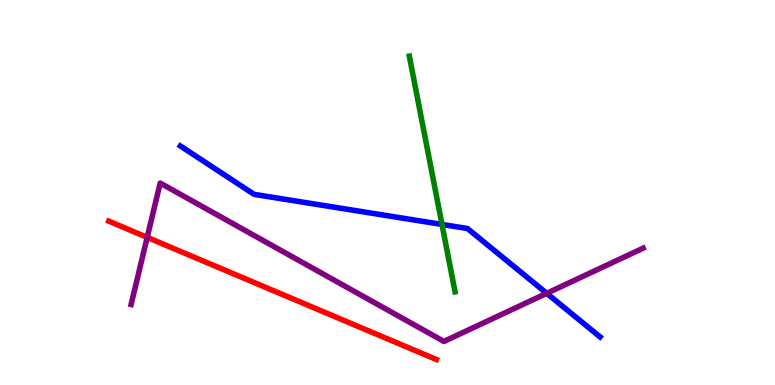[{'lines': ['blue', 'red'], 'intersections': []}, {'lines': ['green', 'red'], 'intersections': []}, {'lines': ['purple', 'red'], 'intersections': [{'x': 1.9, 'y': 3.83}]}, {'lines': ['blue', 'green'], 'intersections': [{'x': 5.7, 'y': 4.17}]}, {'lines': ['blue', 'purple'], 'intersections': [{'x': 7.05, 'y': 2.38}]}, {'lines': ['green', 'purple'], 'intersections': []}]